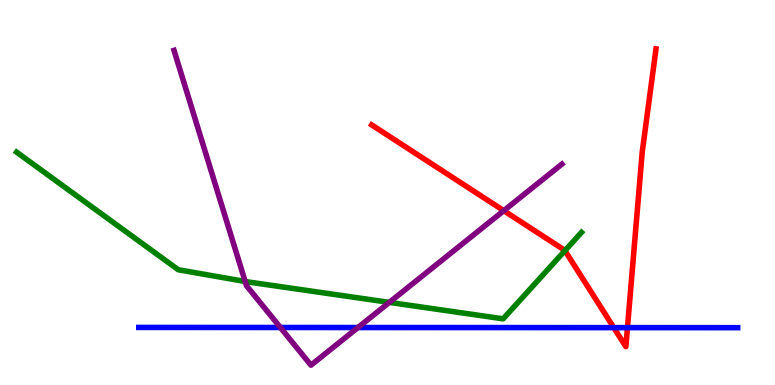[{'lines': ['blue', 'red'], 'intersections': [{'x': 7.92, 'y': 1.49}, {'x': 8.1, 'y': 1.49}]}, {'lines': ['green', 'red'], 'intersections': [{'x': 7.29, 'y': 3.49}]}, {'lines': ['purple', 'red'], 'intersections': [{'x': 6.5, 'y': 4.53}]}, {'lines': ['blue', 'green'], 'intersections': []}, {'lines': ['blue', 'purple'], 'intersections': [{'x': 3.62, 'y': 1.49}, {'x': 4.62, 'y': 1.49}]}, {'lines': ['green', 'purple'], 'intersections': [{'x': 3.16, 'y': 2.69}, {'x': 5.02, 'y': 2.15}]}]